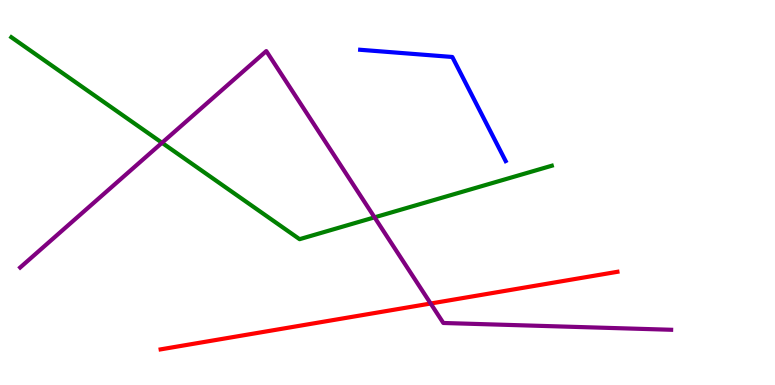[{'lines': ['blue', 'red'], 'intersections': []}, {'lines': ['green', 'red'], 'intersections': []}, {'lines': ['purple', 'red'], 'intersections': [{'x': 5.56, 'y': 2.12}]}, {'lines': ['blue', 'green'], 'intersections': []}, {'lines': ['blue', 'purple'], 'intersections': []}, {'lines': ['green', 'purple'], 'intersections': [{'x': 2.09, 'y': 6.29}, {'x': 4.83, 'y': 4.35}]}]